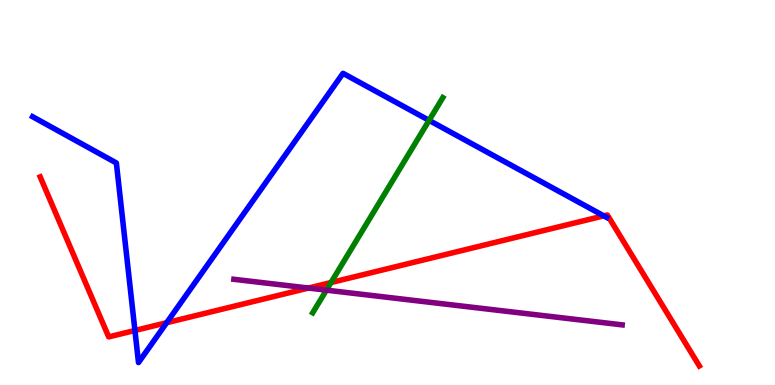[{'lines': ['blue', 'red'], 'intersections': [{'x': 1.74, 'y': 1.42}, {'x': 2.15, 'y': 1.62}, {'x': 7.79, 'y': 4.39}]}, {'lines': ['green', 'red'], 'intersections': [{'x': 4.27, 'y': 2.66}]}, {'lines': ['purple', 'red'], 'intersections': [{'x': 3.98, 'y': 2.52}]}, {'lines': ['blue', 'green'], 'intersections': [{'x': 5.54, 'y': 6.87}]}, {'lines': ['blue', 'purple'], 'intersections': []}, {'lines': ['green', 'purple'], 'intersections': [{'x': 4.21, 'y': 2.46}]}]